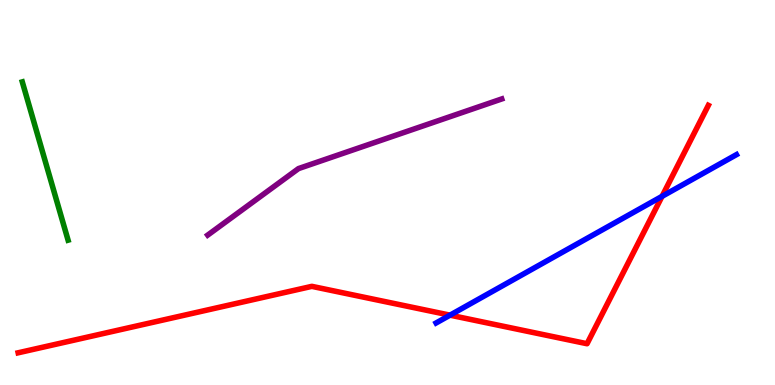[{'lines': ['blue', 'red'], 'intersections': [{'x': 5.81, 'y': 1.81}, {'x': 8.54, 'y': 4.9}]}, {'lines': ['green', 'red'], 'intersections': []}, {'lines': ['purple', 'red'], 'intersections': []}, {'lines': ['blue', 'green'], 'intersections': []}, {'lines': ['blue', 'purple'], 'intersections': []}, {'lines': ['green', 'purple'], 'intersections': []}]